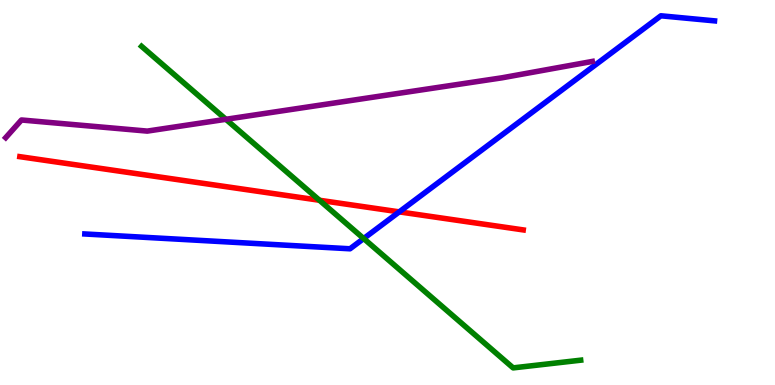[{'lines': ['blue', 'red'], 'intersections': [{'x': 5.15, 'y': 4.5}]}, {'lines': ['green', 'red'], 'intersections': [{'x': 4.12, 'y': 4.8}]}, {'lines': ['purple', 'red'], 'intersections': []}, {'lines': ['blue', 'green'], 'intersections': [{'x': 4.69, 'y': 3.8}]}, {'lines': ['blue', 'purple'], 'intersections': []}, {'lines': ['green', 'purple'], 'intersections': [{'x': 2.91, 'y': 6.9}]}]